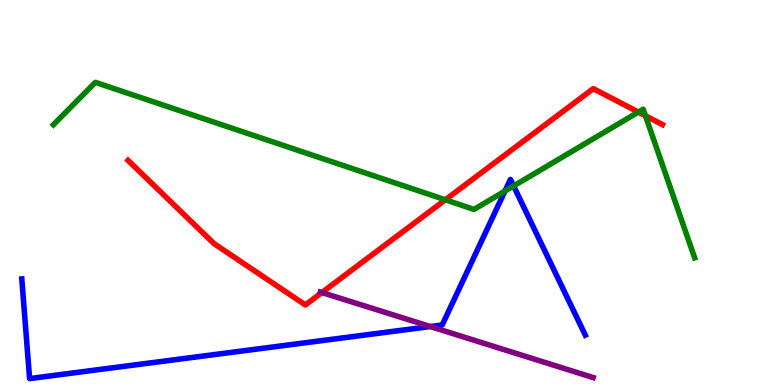[{'lines': ['blue', 'red'], 'intersections': []}, {'lines': ['green', 'red'], 'intersections': [{'x': 5.75, 'y': 4.81}, {'x': 8.24, 'y': 7.09}, {'x': 8.33, 'y': 6.99}]}, {'lines': ['purple', 'red'], 'intersections': [{'x': 4.15, 'y': 2.4}]}, {'lines': ['blue', 'green'], 'intersections': [{'x': 6.52, 'y': 5.04}, {'x': 6.63, 'y': 5.17}]}, {'lines': ['blue', 'purple'], 'intersections': [{'x': 5.55, 'y': 1.52}]}, {'lines': ['green', 'purple'], 'intersections': []}]